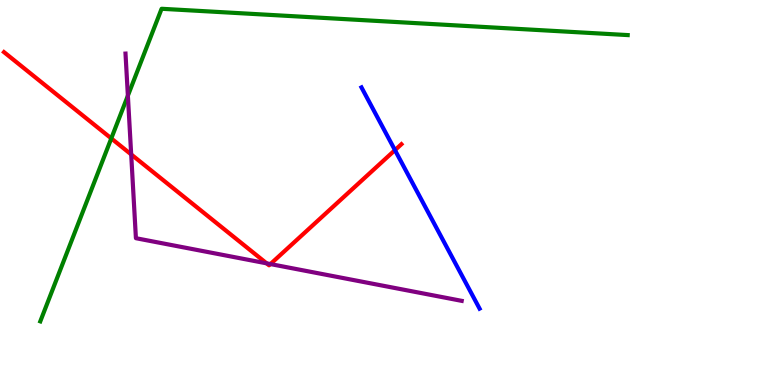[{'lines': ['blue', 'red'], 'intersections': [{'x': 5.1, 'y': 6.1}]}, {'lines': ['green', 'red'], 'intersections': [{'x': 1.44, 'y': 6.4}]}, {'lines': ['purple', 'red'], 'intersections': [{'x': 1.69, 'y': 5.99}, {'x': 3.44, 'y': 3.16}, {'x': 3.49, 'y': 3.14}]}, {'lines': ['blue', 'green'], 'intersections': []}, {'lines': ['blue', 'purple'], 'intersections': []}, {'lines': ['green', 'purple'], 'intersections': [{'x': 1.65, 'y': 7.52}]}]